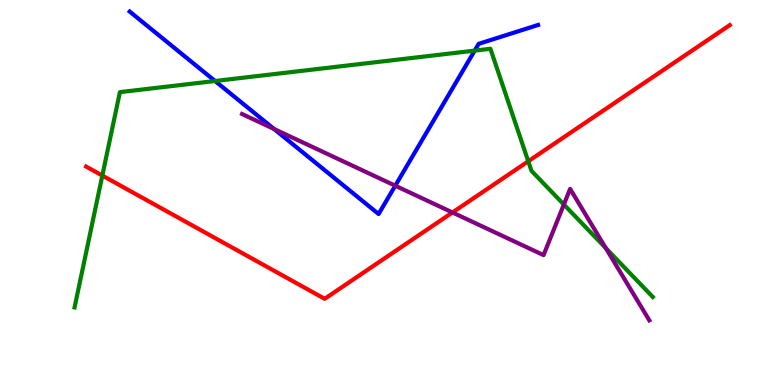[{'lines': ['blue', 'red'], 'intersections': []}, {'lines': ['green', 'red'], 'intersections': [{'x': 1.32, 'y': 5.44}, {'x': 6.82, 'y': 5.81}]}, {'lines': ['purple', 'red'], 'intersections': [{'x': 5.84, 'y': 4.48}]}, {'lines': ['blue', 'green'], 'intersections': [{'x': 2.77, 'y': 7.9}, {'x': 6.12, 'y': 8.69}]}, {'lines': ['blue', 'purple'], 'intersections': [{'x': 3.54, 'y': 6.65}, {'x': 5.1, 'y': 5.18}]}, {'lines': ['green', 'purple'], 'intersections': [{'x': 7.28, 'y': 4.69}, {'x': 7.82, 'y': 3.56}]}]